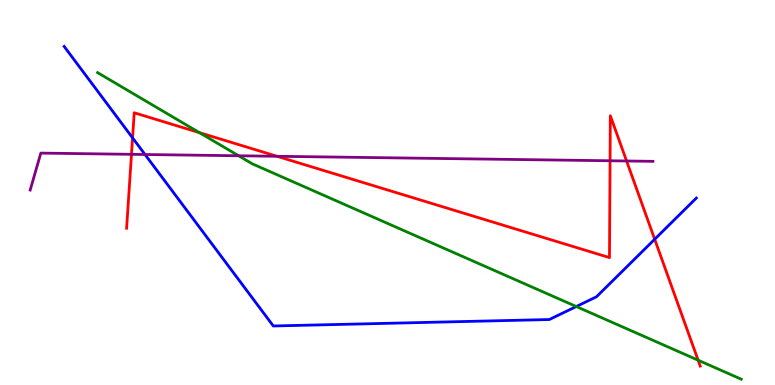[{'lines': ['blue', 'red'], 'intersections': [{'x': 1.71, 'y': 6.42}, {'x': 8.45, 'y': 3.79}]}, {'lines': ['green', 'red'], 'intersections': [{'x': 2.57, 'y': 6.56}, {'x': 9.01, 'y': 0.644}]}, {'lines': ['purple', 'red'], 'intersections': [{'x': 1.7, 'y': 5.99}, {'x': 3.57, 'y': 5.94}, {'x': 7.87, 'y': 5.82}, {'x': 8.08, 'y': 5.82}]}, {'lines': ['blue', 'green'], 'intersections': [{'x': 7.44, 'y': 2.04}]}, {'lines': ['blue', 'purple'], 'intersections': [{'x': 1.87, 'y': 5.99}]}, {'lines': ['green', 'purple'], 'intersections': [{'x': 3.08, 'y': 5.95}]}]